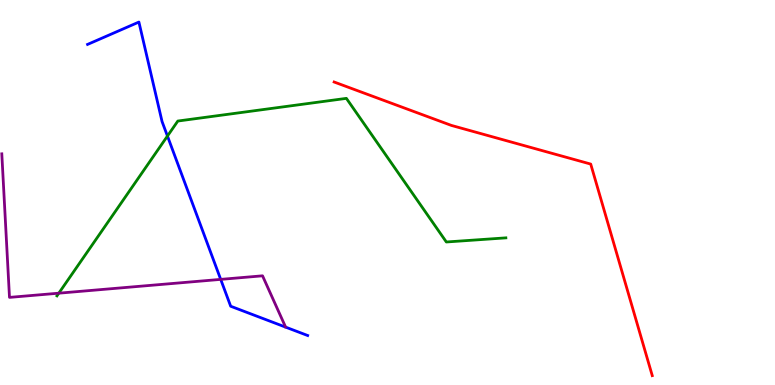[{'lines': ['blue', 'red'], 'intersections': []}, {'lines': ['green', 'red'], 'intersections': []}, {'lines': ['purple', 'red'], 'intersections': []}, {'lines': ['blue', 'green'], 'intersections': [{'x': 2.16, 'y': 6.47}]}, {'lines': ['blue', 'purple'], 'intersections': [{'x': 2.85, 'y': 2.74}]}, {'lines': ['green', 'purple'], 'intersections': [{'x': 0.759, 'y': 2.38}]}]